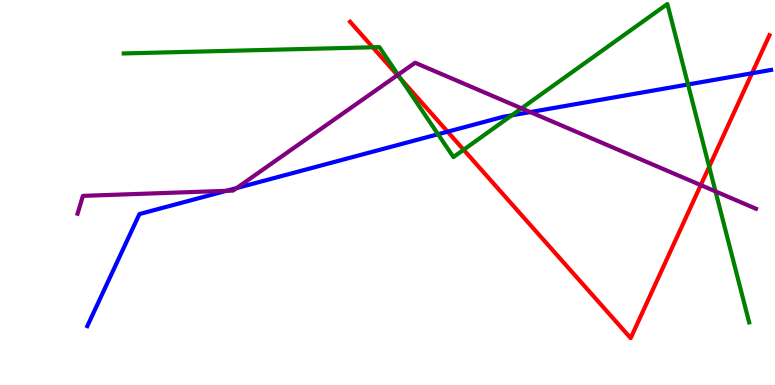[{'lines': ['blue', 'red'], 'intersections': [{'x': 5.78, 'y': 6.58}, {'x': 9.7, 'y': 8.1}]}, {'lines': ['green', 'red'], 'intersections': [{'x': 4.81, 'y': 8.77}, {'x': 5.17, 'y': 7.95}, {'x': 5.98, 'y': 6.11}, {'x': 9.15, 'y': 5.67}]}, {'lines': ['purple', 'red'], 'intersections': [{'x': 5.13, 'y': 8.05}, {'x': 9.04, 'y': 5.19}]}, {'lines': ['blue', 'green'], 'intersections': [{'x': 5.65, 'y': 6.51}, {'x': 6.6, 'y': 7.0}, {'x': 8.88, 'y': 7.81}]}, {'lines': ['blue', 'purple'], 'intersections': [{'x': 2.92, 'y': 5.04}, {'x': 3.05, 'y': 5.11}, {'x': 6.84, 'y': 7.09}]}, {'lines': ['green', 'purple'], 'intersections': [{'x': 5.14, 'y': 8.06}, {'x': 6.73, 'y': 7.19}, {'x': 9.23, 'y': 5.03}]}]